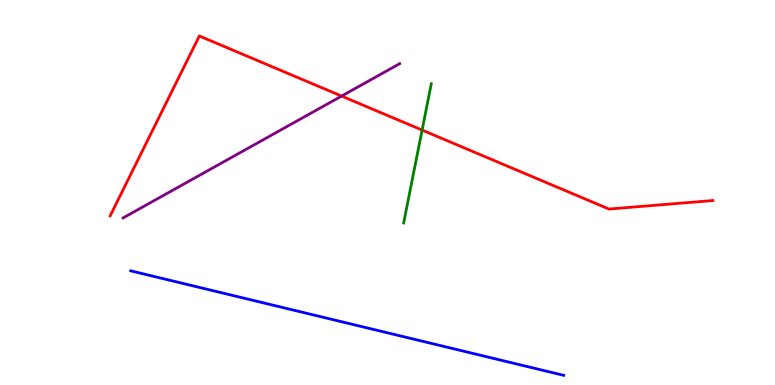[{'lines': ['blue', 'red'], 'intersections': []}, {'lines': ['green', 'red'], 'intersections': [{'x': 5.45, 'y': 6.62}]}, {'lines': ['purple', 'red'], 'intersections': [{'x': 4.41, 'y': 7.5}]}, {'lines': ['blue', 'green'], 'intersections': []}, {'lines': ['blue', 'purple'], 'intersections': []}, {'lines': ['green', 'purple'], 'intersections': []}]